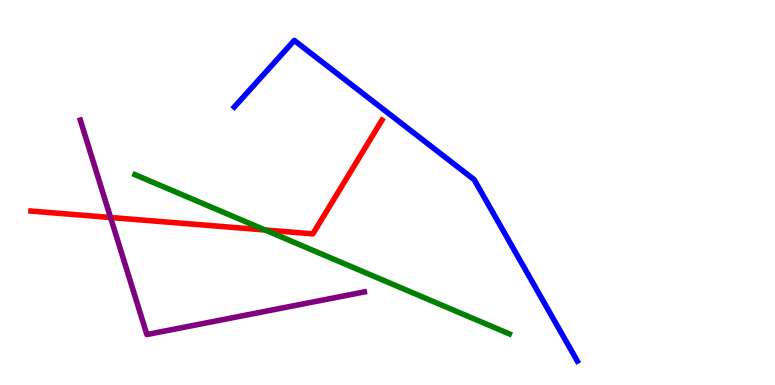[{'lines': ['blue', 'red'], 'intersections': []}, {'lines': ['green', 'red'], 'intersections': [{'x': 3.42, 'y': 4.03}]}, {'lines': ['purple', 'red'], 'intersections': [{'x': 1.43, 'y': 4.35}]}, {'lines': ['blue', 'green'], 'intersections': []}, {'lines': ['blue', 'purple'], 'intersections': []}, {'lines': ['green', 'purple'], 'intersections': []}]